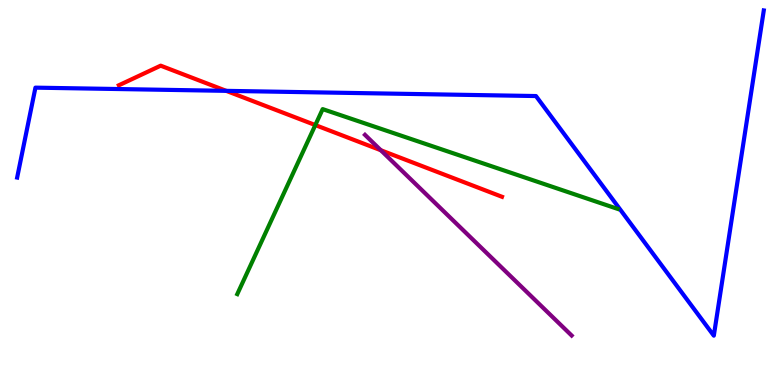[{'lines': ['blue', 'red'], 'intersections': [{'x': 2.92, 'y': 7.64}]}, {'lines': ['green', 'red'], 'intersections': [{'x': 4.07, 'y': 6.75}]}, {'lines': ['purple', 'red'], 'intersections': [{'x': 4.91, 'y': 6.1}]}, {'lines': ['blue', 'green'], 'intersections': []}, {'lines': ['blue', 'purple'], 'intersections': []}, {'lines': ['green', 'purple'], 'intersections': []}]